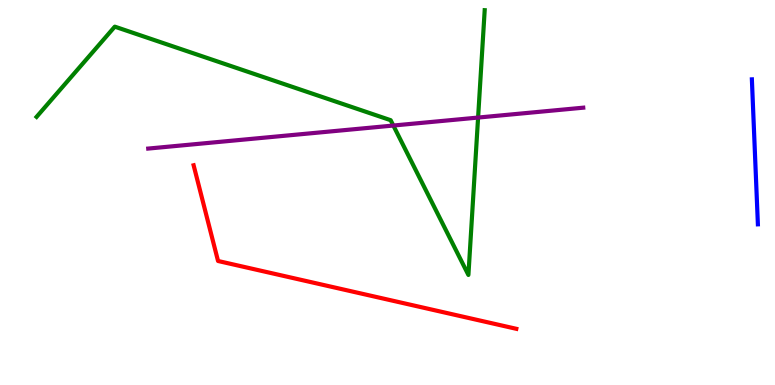[{'lines': ['blue', 'red'], 'intersections': []}, {'lines': ['green', 'red'], 'intersections': []}, {'lines': ['purple', 'red'], 'intersections': []}, {'lines': ['blue', 'green'], 'intersections': []}, {'lines': ['blue', 'purple'], 'intersections': []}, {'lines': ['green', 'purple'], 'intersections': [{'x': 5.08, 'y': 6.74}, {'x': 6.17, 'y': 6.95}]}]